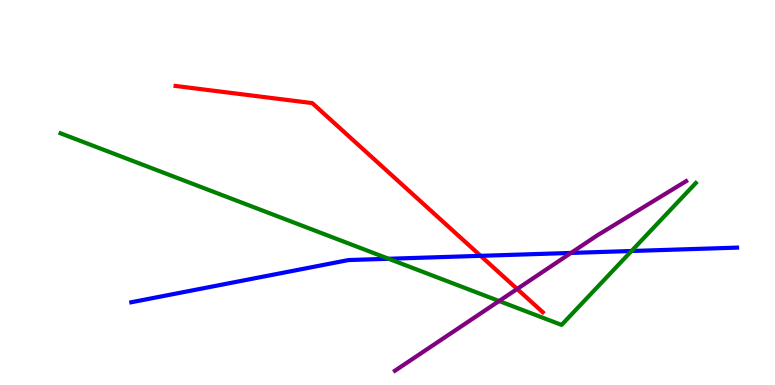[{'lines': ['blue', 'red'], 'intersections': [{'x': 6.2, 'y': 3.36}]}, {'lines': ['green', 'red'], 'intersections': []}, {'lines': ['purple', 'red'], 'intersections': [{'x': 6.67, 'y': 2.49}]}, {'lines': ['blue', 'green'], 'intersections': [{'x': 5.01, 'y': 3.28}, {'x': 8.15, 'y': 3.48}]}, {'lines': ['blue', 'purple'], 'intersections': [{'x': 7.37, 'y': 3.43}]}, {'lines': ['green', 'purple'], 'intersections': [{'x': 6.44, 'y': 2.18}]}]